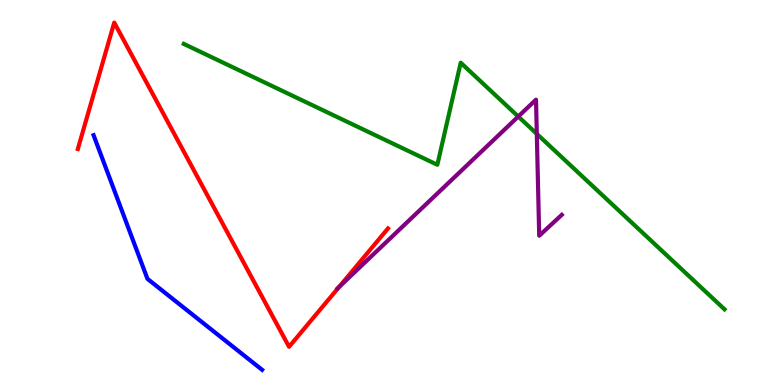[{'lines': ['blue', 'red'], 'intersections': []}, {'lines': ['green', 'red'], 'intersections': []}, {'lines': ['purple', 'red'], 'intersections': [{'x': 4.37, 'y': 2.54}]}, {'lines': ['blue', 'green'], 'intersections': []}, {'lines': ['blue', 'purple'], 'intersections': []}, {'lines': ['green', 'purple'], 'intersections': [{'x': 6.69, 'y': 6.97}, {'x': 6.93, 'y': 6.52}]}]